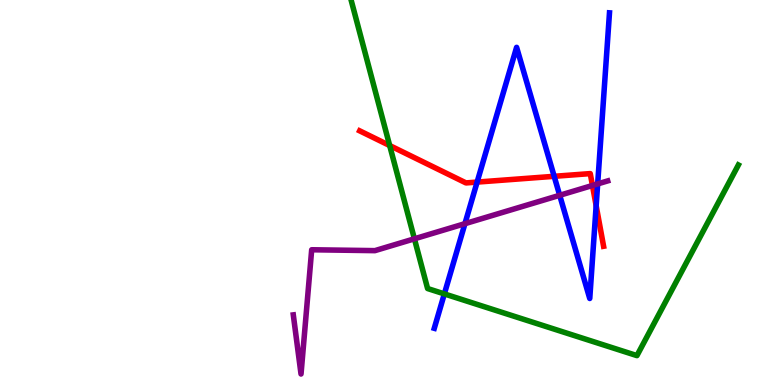[{'lines': ['blue', 'red'], 'intersections': [{'x': 6.16, 'y': 5.27}, {'x': 7.15, 'y': 5.42}, {'x': 7.69, 'y': 4.66}]}, {'lines': ['green', 'red'], 'intersections': [{'x': 5.03, 'y': 6.22}]}, {'lines': ['purple', 'red'], 'intersections': [{'x': 7.64, 'y': 5.18}]}, {'lines': ['blue', 'green'], 'intersections': [{'x': 5.73, 'y': 2.37}]}, {'lines': ['blue', 'purple'], 'intersections': [{'x': 6.0, 'y': 4.19}, {'x': 7.22, 'y': 4.93}, {'x': 7.71, 'y': 5.22}]}, {'lines': ['green', 'purple'], 'intersections': [{'x': 5.35, 'y': 3.8}]}]